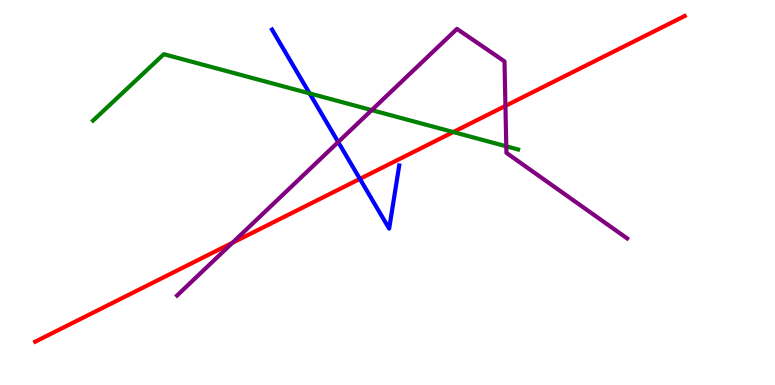[{'lines': ['blue', 'red'], 'intersections': [{'x': 4.64, 'y': 5.35}]}, {'lines': ['green', 'red'], 'intersections': [{'x': 5.85, 'y': 6.57}]}, {'lines': ['purple', 'red'], 'intersections': [{'x': 3.0, 'y': 3.69}, {'x': 6.52, 'y': 7.25}]}, {'lines': ['blue', 'green'], 'intersections': [{'x': 3.99, 'y': 7.57}]}, {'lines': ['blue', 'purple'], 'intersections': [{'x': 4.36, 'y': 6.31}]}, {'lines': ['green', 'purple'], 'intersections': [{'x': 4.8, 'y': 7.14}, {'x': 6.53, 'y': 6.2}]}]